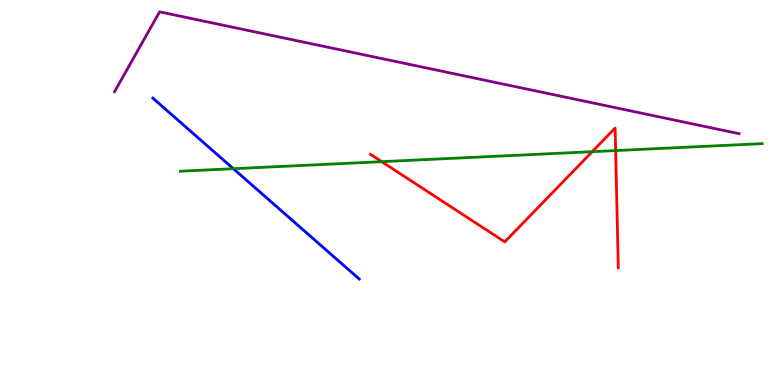[{'lines': ['blue', 'red'], 'intersections': []}, {'lines': ['green', 'red'], 'intersections': [{'x': 4.93, 'y': 5.8}, {'x': 7.64, 'y': 6.06}, {'x': 7.94, 'y': 6.09}]}, {'lines': ['purple', 'red'], 'intersections': []}, {'lines': ['blue', 'green'], 'intersections': [{'x': 3.01, 'y': 5.62}]}, {'lines': ['blue', 'purple'], 'intersections': []}, {'lines': ['green', 'purple'], 'intersections': []}]